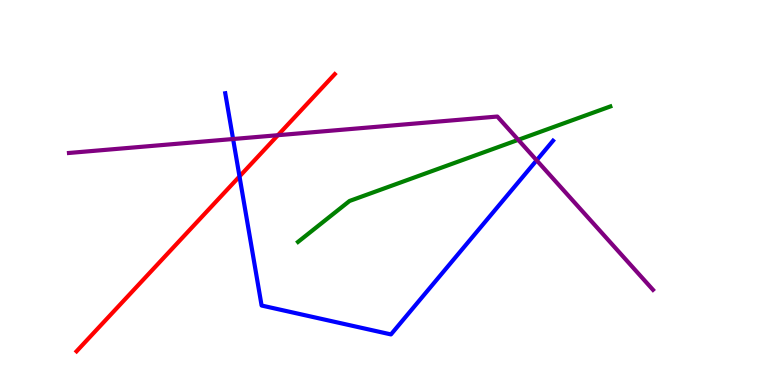[{'lines': ['blue', 'red'], 'intersections': [{'x': 3.09, 'y': 5.42}]}, {'lines': ['green', 'red'], 'intersections': []}, {'lines': ['purple', 'red'], 'intersections': [{'x': 3.59, 'y': 6.49}]}, {'lines': ['blue', 'green'], 'intersections': []}, {'lines': ['blue', 'purple'], 'intersections': [{'x': 3.01, 'y': 6.39}, {'x': 6.92, 'y': 5.84}]}, {'lines': ['green', 'purple'], 'intersections': [{'x': 6.69, 'y': 6.37}]}]